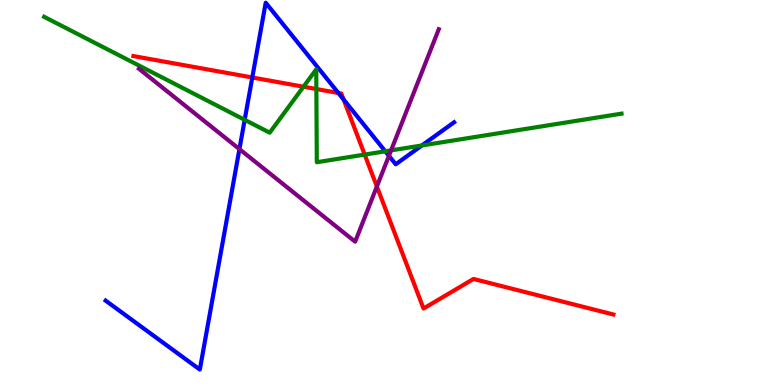[{'lines': ['blue', 'red'], 'intersections': [{'x': 3.26, 'y': 7.99}, {'x': 4.37, 'y': 7.58}, {'x': 4.43, 'y': 7.41}]}, {'lines': ['green', 'red'], 'intersections': [{'x': 3.92, 'y': 7.75}, {'x': 4.08, 'y': 7.69}, {'x': 4.71, 'y': 5.98}]}, {'lines': ['purple', 'red'], 'intersections': [{'x': 4.86, 'y': 5.16}]}, {'lines': ['blue', 'green'], 'intersections': [{'x': 3.16, 'y': 6.89}, {'x': 4.97, 'y': 6.07}, {'x': 5.44, 'y': 6.22}]}, {'lines': ['blue', 'purple'], 'intersections': [{'x': 3.09, 'y': 6.13}, {'x': 5.02, 'y': 5.95}]}, {'lines': ['green', 'purple'], 'intersections': [{'x': 5.05, 'y': 6.09}]}]